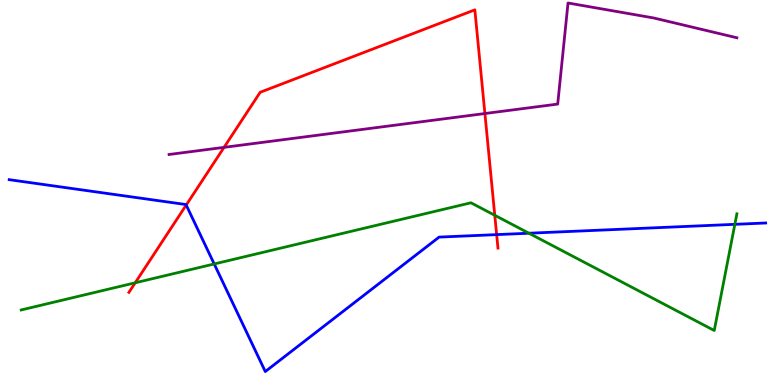[{'lines': ['blue', 'red'], 'intersections': [{'x': 2.4, 'y': 4.67}, {'x': 6.41, 'y': 3.91}]}, {'lines': ['green', 'red'], 'intersections': [{'x': 1.74, 'y': 2.65}, {'x': 6.38, 'y': 4.41}]}, {'lines': ['purple', 'red'], 'intersections': [{'x': 2.89, 'y': 6.17}, {'x': 6.26, 'y': 7.05}]}, {'lines': ['blue', 'green'], 'intersections': [{'x': 2.76, 'y': 3.14}, {'x': 6.82, 'y': 3.94}, {'x': 9.48, 'y': 4.17}]}, {'lines': ['blue', 'purple'], 'intersections': []}, {'lines': ['green', 'purple'], 'intersections': []}]